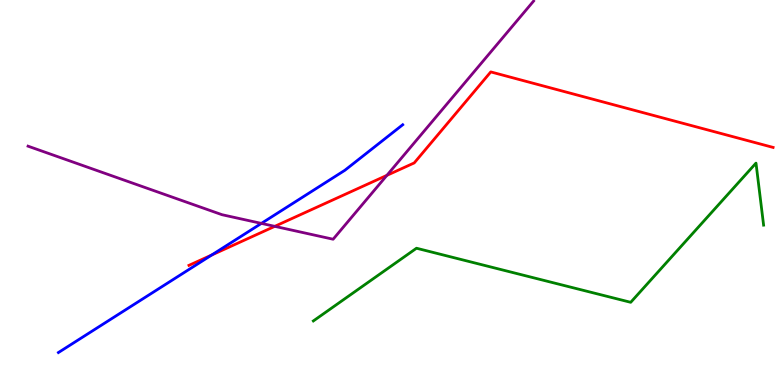[{'lines': ['blue', 'red'], 'intersections': [{'x': 2.73, 'y': 3.38}]}, {'lines': ['green', 'red'], 'intersections': []}, {'lines': ['purple', 'red'], 'intersections': [{'x': 3.55, 'y': 4.12}, {'x': 4.99, 'y': 5.45}]}, {'lines': ['blue', 'green'], 'intersections': []}, {'lines': ['blue', 'purple'], 'intersections': [{'x': 3.37, 'y': 4.2}]}, {'lines': ['green', 'purple'], 'intersections': []}]